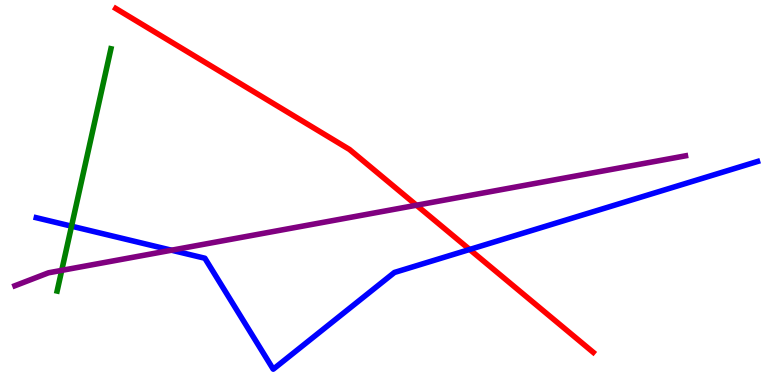[{'lines': ['blue', 'red'], 'intersections': [{'x': 6.06, 'y': 3.52}]}, {'lines': ['green', 'red'], 'intersections': []}, {'lines': ['purple', 'red'], 'intersections': [{'x': 5.37, 'y': 4.67}]}, {'lines': ['blue', 'green'], 'intersections': [{'x': 0.923, 'y': 4.13}]}, {'lines': ['blue', 'purple'], 'intersections': [{'x': 2.21, 'y': 3.5}]}, {'lines': ['green', 'purple'], 'intersections': [{'x': 0.796, 'y': 2.98}]}]